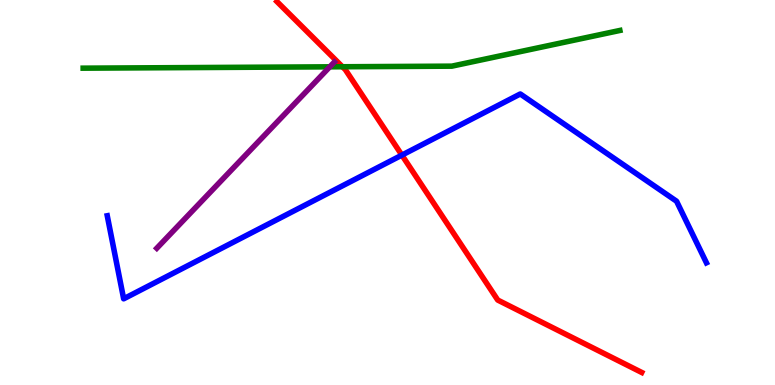[{'lines': ['blue', 'red'], 'intersections': [{'x': 5.19, 'y': 5.97}]}, {'lines': ['green', 'red'], 'intersections': [{'x': 4.42, 'y': 8.27}]}, {'lines': ['purple', 'red'], 'intersections': []}, {'lines': ['blue', 'green'], 'intersections': []}, {'lines': ['blue', 'purple'], 'intersections': []}, {'lines': ['green', 'purple'], 'intersections': [{'x': 4.26, 'y': 8.26}]}]